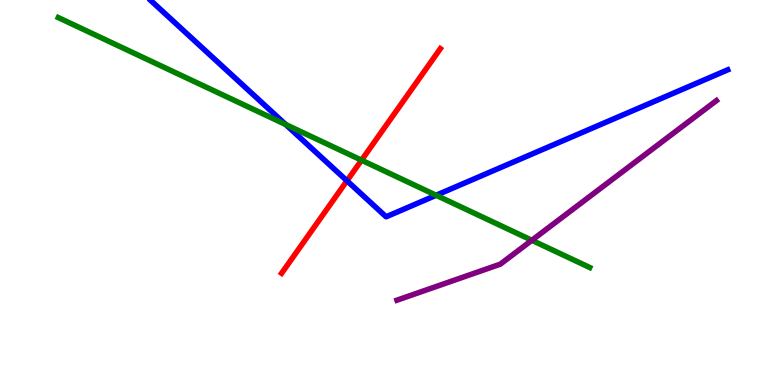[{'lines': ['blue', 'red'], 'intersections': [{'x': 4.48, 'y': 5.3}]}, {'lines': ['green', 'red'], 'intersections': [{'x': 4.66, 'y': 5.84}]}, {'lines': ['purple', 'red'], 'intersections': []}, {'lines': ['blue', 'green'], 'intersections': [{'x': 3.69, 'y': 6.76}, {'x': 5.63, 'y': 4.93}]}, {'lines': ['blue', 'purple'], 'intersections': []}, {'lines': ['green', 'purple'], 'intersections': [{'x': 6.86, 'y': 3.76}]}]